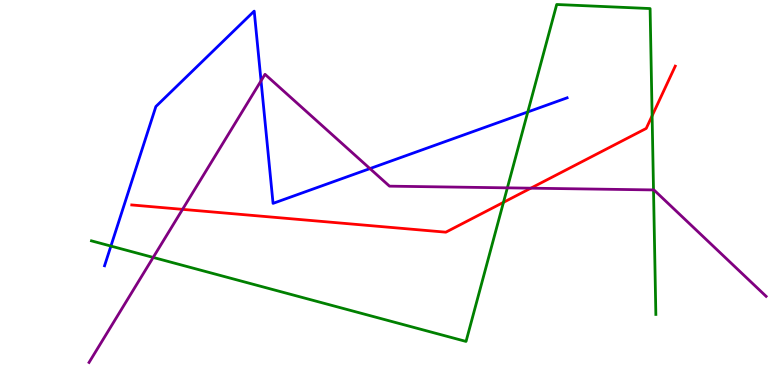[{'lines': ['blue', 'red'], 'intersections': []}, {'lines': ['green', 'red'], 'intersections': [{'x': 6.5, 'y': 4.74}, {'x': 8.41, 'y': 6.99}]}, {'lines': ['purple', 'red'], 'intersections': [{'x': 2.36, 'y': 4.56}, {'x': 6.85, 'y': 5.11}]}, {'lines': ['blue', 'green'], 'intersections': [{'x': 1.43, 'y': 3.61}, {'x': 6.81, 'y': 7.09}]}, {'lines': ['blue', 'purple'], 'intersections': [{'x': 3.37, 'y': 7.9}, {'x': 4.77, 'y': 5.62}]}, {'lines': ['green', 'purple'], 'intersections': [{'x': 1.98, 'y': 3.31}, {'x': 6.55, 'y': 5.12}, {'x': 8.43, 'y': 5.07}]}]